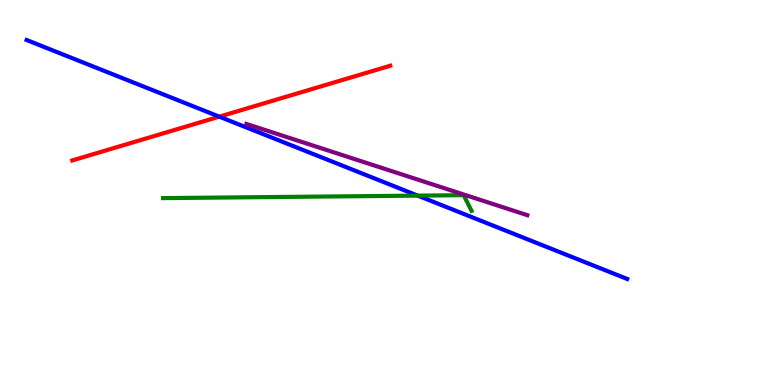[{'lines': ['blue', 'red'], 'intersections': [{'x': 2.83, 'y': 6.97}]}, {'lines': ['green', 'red'], 'intersections': []}, {'lines': ['purple', 'red'], 'intersections': []}, {'lines': ['blue', 'green'], 'intersections': [{'x': 5.39, 'y': 4.92}]}, {'lines': ['blue', 'purple'], 'intersections': []}, {'lines': ['green', 'purple'], 'intersections': []}]